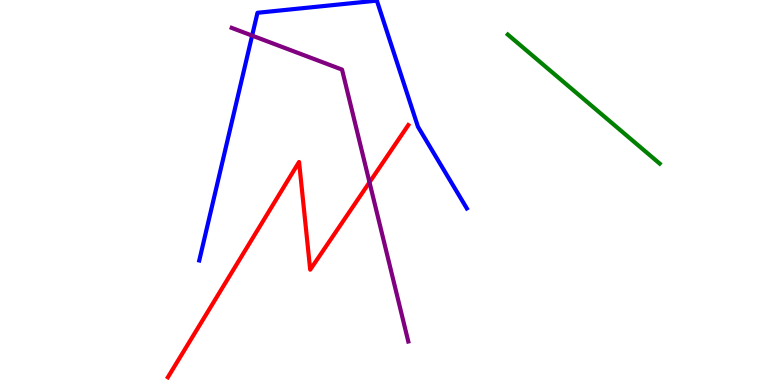[{'lines': ['blue', 'red'], 'intersections': []}, {'lines': ['green', 'red'], 'intersections': []}, {'lines': ['purple', 'red'], 'intersections': [{'x': 4.77, 'y': 5.26}]}, {'lines': ['blue', 'green'], 'intersections': []}, {'lines': ['blue', 'purple'], 'intersections': [{'x': 3.25, 'y': 9.08}]}, {'lines': ['green', 'purple'], 'intersections': []}]